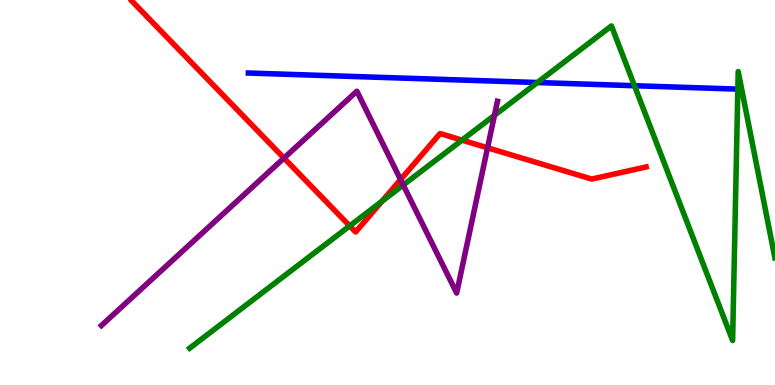[{'lines': ['blue', 'red'], 'intersections': []}, {'lines': ['green', 'red'], 'intersections': [{'x': 4.51, 'y': 4.13}, {'x': 4.93, 'y': 4.77}, {'x': 5.96, 'y': 6.36}]}, {'lines': ['purple', 'red'], 'intersections': [{'x': 3.66, 'y': 5.89}, {'x': 5.17, 'y': 5.33}, {'x': 6.29, 'y': 6.16}]}, {'lines': ['blue', 'green'], 'intersections': [{'x': 6.93, 'y': 7.86}, {'x': 8.19, 'y': 7.77}]}, {'lines': ['blue', 'purple'], 'intersections': []}, {'lines': ['green', 'purple'], 'intersections': [{'x': 5.2, 'y': 5.19}, {'x': 6.38, 'y': 7.0}]}]